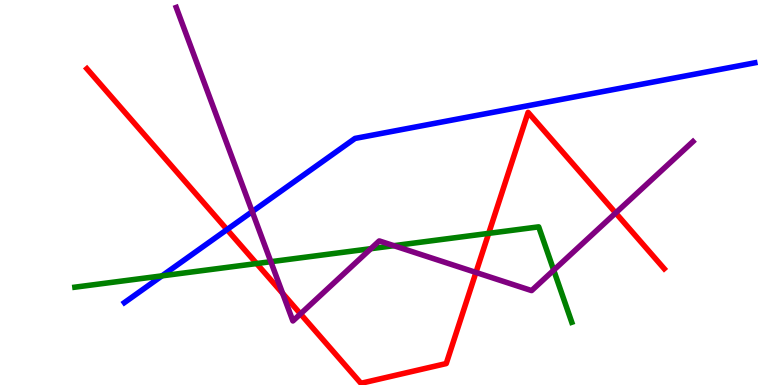[{'lines': ['blue', 'red'], 'intersections': [{'x': 2.93, 'y': 4.04}]}, {'lines': ['green', 'red'], 'intersections': [{'x': 3.31, 'y': 3.15}, {'x': 6.31, 'y': 3.94}]}, {'lines': ['purple', 'red'], 'intersections': [{'x': 3.65, 'y': 2.38}, {'x': 3.88, 'y': 1.85}, {'x': 6.14, 'y': 2.92}, {'x': 7.94, 'y': 4.47}]}, {'lines': ['blue', 'green'], 'intersections': [{'x': 2.09, 'y': 2.83}]}, {'lines': ['blue', 'purple'], 'intersections': [{'x': 3.25, 'y': 4.5}]}, {'lines': ['green', 'purple'], 'intersections': [{'x': 3.49, 'y': 3.2}, {'x': 4.79, 'y': 3.54}, {'x': 5.08, 'y': 3.62}, {'x': 7.14, 'y': 2.98}]}]